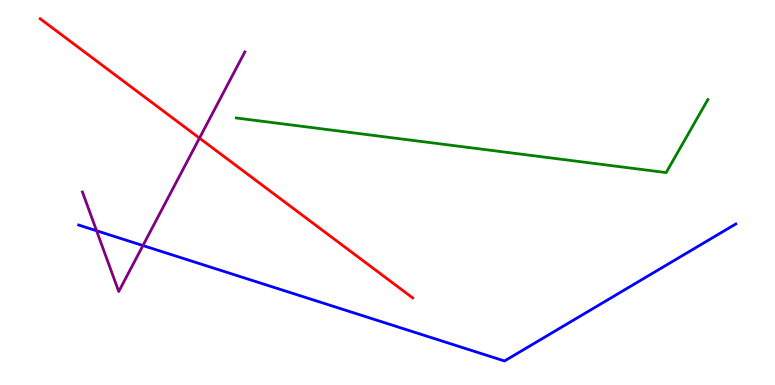[{'lines': ['blue', 'red'], 'intersections': []}, {'lines': ['green', 'red'], 'intersections': []}, {'lines': ['purple', 'red'], 'intersections': [{'x': 2.57, 'y': 6.41}]}, {'lines': ['blue', 'green'], 'intersections': []}, {'lines': ['blue', 'purple'], 'intersections': [{'x': 1.25, 'y': 4.01}, {'x': 1.84, 'y': 3.62}]}, {'lines': ['green', 'purple'], 'intersections': []}]